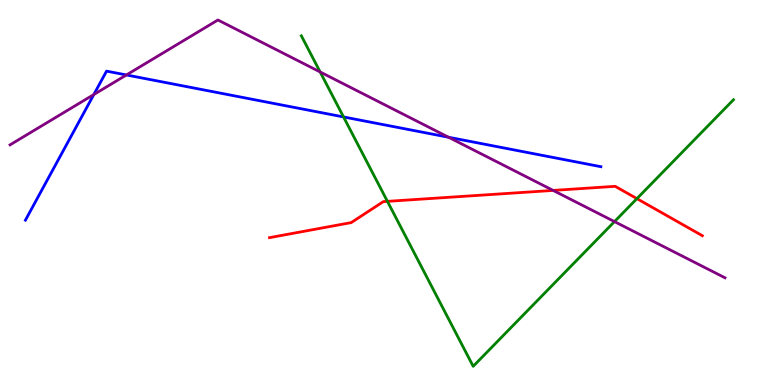[{'lines': ['blue', 'red'], 'intersections': []}, {'lines': ['green', 'red'], 'intersections': [{'x': 5.0, 'y': 4.77}, {'x': 8.22, 'y': 4.84}]}, {'lines': ['purple', 'red'], 'intersections': [{'x': 7.14, 'y': 5.05}]}, {'lines': ['blue', 'green'], 'intersections': [{'x': 4.43, 'y': 6.96}]}, {'lines': ['blue', 'purple'], 'intersections': [{'x': 1.21, 'y': 7.54}, {'x': 1.63, 'y': 8.05}, {'x': 5.79, 'y': 6.44}]}, {'lines': ['green', 'purple'], 'intersections': [{'x': 4.13, 'y': 8.13}, {'x': 7.93, 'y': 4.24}]}]